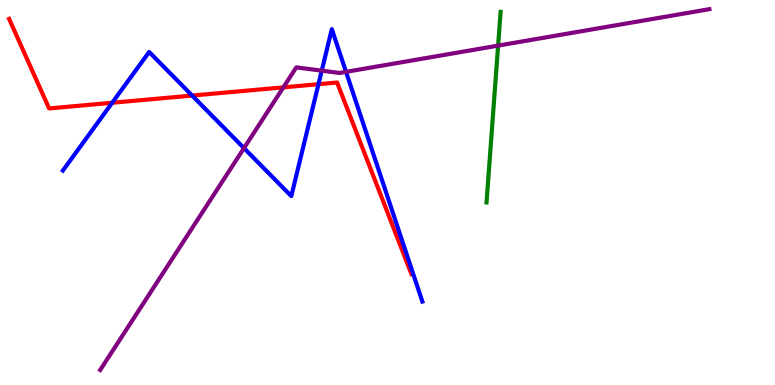[{'lines': ['blue', 'red'], 'intersections': [{'x': 1.45, 'y': 7.33}, {'x': 2.48, 'y': 7.52}, {'x': 4.11, 'y': 7.81}]}, {'lines': ['green', 'red'], 'intersections': []}, {'lines': ['purple', 'red'], 'intersections': [{'x': 3.66, 'y': 7.73}]}, {'lines': ['blue', 'green'], 'intersections': []}, {'lines': ['blue', 'purple'], 'intersections': [{'x': 3.15, 'y': 6.15}, {'x': 4.15, 'y': 8.16}, {'x': 4.46, 'y': 8.13}]}, {'lines': ['green', 'purple'], 'intersections': [{'x': 6.43, 'y': 8.82}]}]